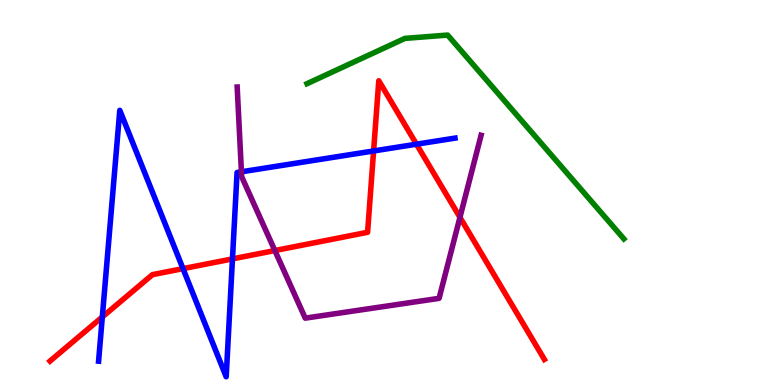[{'lines': ['blue', 'red'], 'intersections': [{'x': 1.32, 'y': 1.77}, {'x': 2.36, 'y': 3.02}, {'x': 3.0, 'y': 3.28}, {'x': 4.82, 'y': 6.08}, {'x': 5.37, 'y': 6.25}]}, {'lines': ['green', 'red'], 'intersections': []}, {'lines': ['purple', 'red'], 'intersections': [{'x': 3.55, 'y': 3.49}, {'x': 5.93, 'y': 4.35}]}, {'lines': ['blue', 'green'], 'intersections': []}, {'lines': ['blue', 'purple'], 'intersections': [{'x': 3.12, 'y': 5.54}]}, {'lines': ['green', 'purple'], 'intersections': []}]